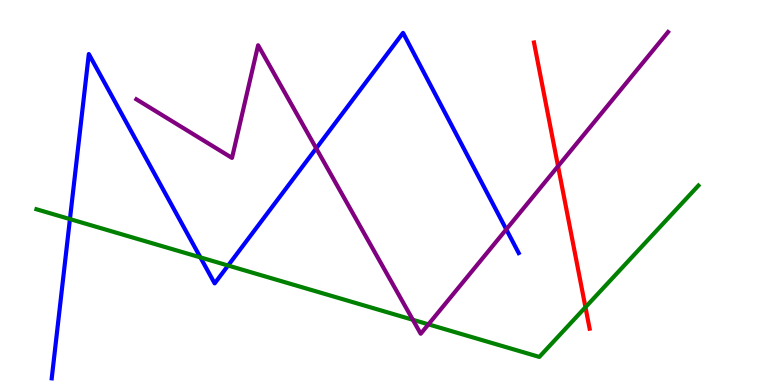[{'lines': ['blue', 'red'], 'intersections': []}, {'lines': ['green', 'red'], 'intersections': [{'x': 7.55, 'y': 2.02}]}, {'lines': ['purple', 'red'], 'intersections': [{'x': 7.2, 'y': 5.68}]}, {'lines': ['blue', 'green'], 'intersections': [{'x': 0.902, 'y': 4.31}, {'x': 2.59, 'y': 3.31}, {'x': 2.94, 'y': 3.1}]}, {'lines': ['blue', 'purple'], 'intersections': [{'x': 4.08, 'y': 6.15}, {'x': 6.53, 'y': 4.04}]}, {'lines': ['green', 'purple'], 'intersections': [{'x': 5.33, 'y': 1.69}, {'x': 5.53, 'y': 1.58}]}]